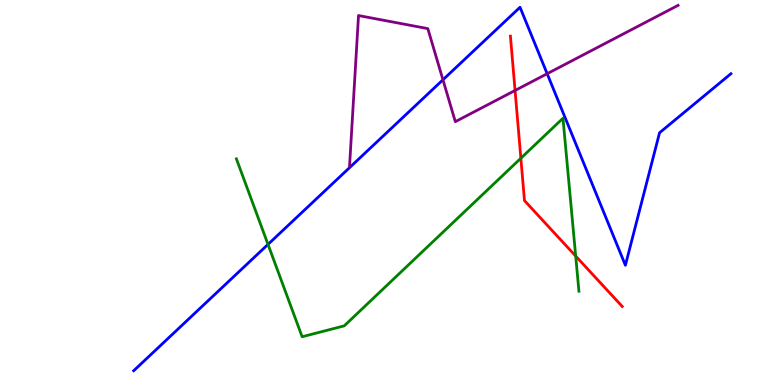[{'lines': ['blue', 'red'], 'intersections': []}, {'lines': ['green', 'red'], 'intersections': [{'x': 6.72, 'y': 5.89}, {'x': 7.43, 'y': 3.35}]}, {'lines': ['purple', 'red'], 'intersections': [{'x': 6.65, 'y': 7.65}]}, {'lines': ['blue', 'green'], 'intersections': [{'x': 3.46, 'y': 3.65}]}, {'lines': ['blue', 'purple'], 'intersections': [{'x': 5.72, 'y': 7.93}, {'x': 7.06, 'y': 8.09}]}, {'lines': ['green', 'purple'], 'intersections': []}]